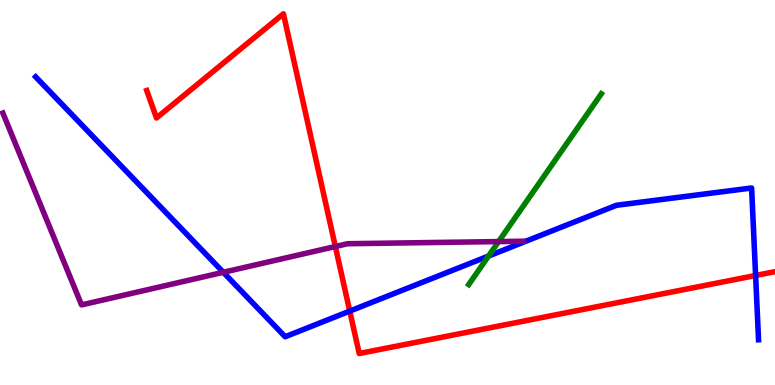[{'lines': ['blue', 'red'], 'intersections': [{'x': 4.51, 'y': 1.92}, {'x': 9.75, 'y': 2.84}]}, {'lines': ['green', 'red'], 'intersections': []}, {'lines': ['purple', 'red'], 'intersections': [{'x': 4.33, 'y': 3.6}]}, {'lines': ['blue', 'green'], 'intersections': [{'x': 6.3, 'y': 3.35}]}, {'lines': ['blue', 'purple'], 'intersections': [{'x': 2.88, 'y': 2.93}]}, {'lines': ['green', 'purple'], 'intersections': [{'x': 6.43, 'y': 3.73}]}]